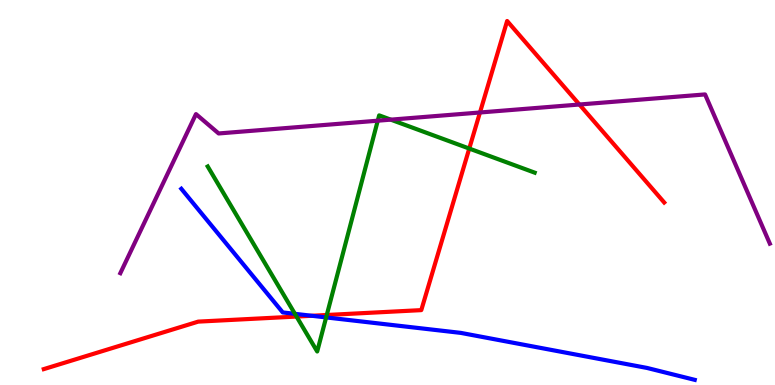[{'lines': ['blue', 'red'], 'intersections': [{'x': 4.02, 'y': 1.8}]}, {'lines': ['green', 'red'], 'intersections': [{'x': 3.83, 'y': 1.78}, {'x': 4.22, 'y': 1.82}, {'x': 6.05, 'y': 6.14}]}, {'lines': ['purple', 'red'], 'intersections': [{'x': 6.19, 'y': 7.08}, {'x': 7.48, 'y': 7.29}]}, {'lines': ['blue', 'green'], 'intersections': [{'x': 3.81, 'y': 1.85}, {'x': 4.21, 'y': 1.76}]}, {'lines': ['blue', 'purple'], 'intersections': []}, {'lines': ['green', 'purple'], 'intersections': [{'x': 4.87, 'y': 6.87}, {'x': 5.04, 'y': 6.89}]}]